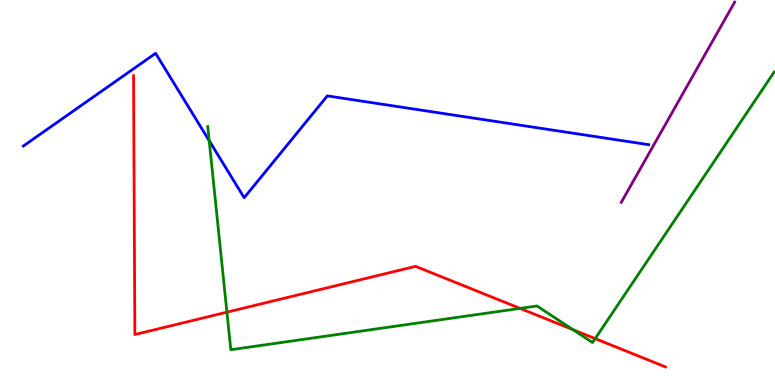[{'lines': ['blue', 'red'], 'intersections': []}, {'lines': ['green', 'red'], 'intersections': [{'x': 2.93, 'y': 1.89}, {'x': 6.71, 'y': 1.99}, {'x': 7.39, 'y': 1.44}, {'x': 7.68, 'y': 1.2}]}, {'lines': ['purple', 'red'], 'intersections': []}, {'lines': ['blue', 'green'], 'intersections': [{'x': 2.7, 'y': 6.35}]}, {'lines': ['blue', 'purple'], 'intersections': []}, {'lines': ['green', 'purple'], 'intersections': []}]